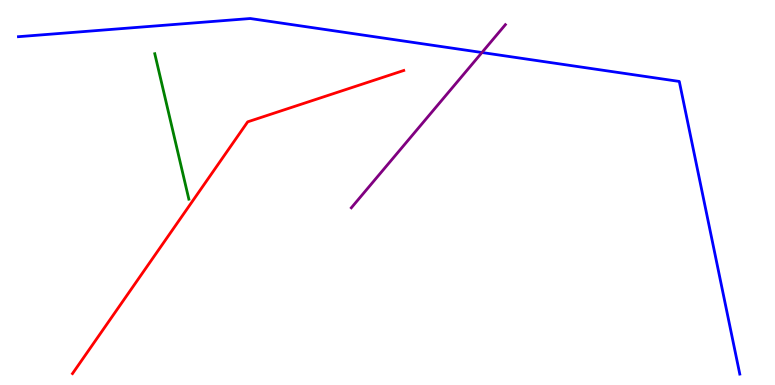[{'lines': ['blue', 'red'], 'intersections': []}, {'lines': ['green', 'red'], 'intersections': []}, {'lines': ['purple', 'red'], 'intersections': []}, {'lines': ['blue', 'green'], 'intersections': []}, {'lines': ['blue', 'purple'], 'intersections': [{'x': 6.22, 'y': 8.64}]}, {'lines': ['green', 'purple'], 'intersections': []}]